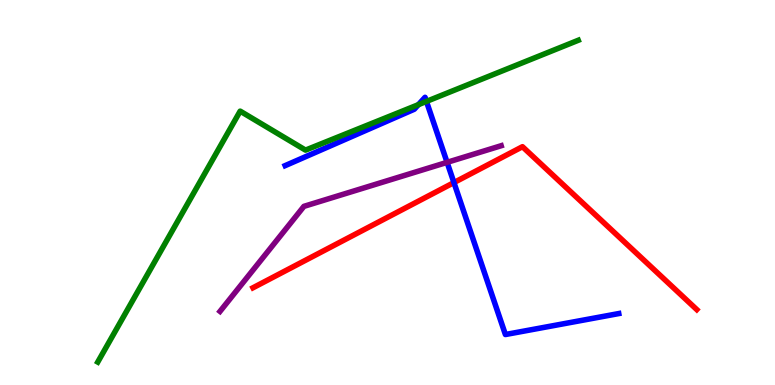[{'lines': ['blue', 'red'], 'intersections': [{'x': 5.86, 'y': 5.26}]}, {'lines': ['green', 'red'], 'intersections': []}, {'lines': ['purple', 'red'], 'intersections': []}, {'lines': ['blue', 'green'], 'intersections': [{'x': 5.4, 'y': 7.28}, {'x': 5.5, 'y': 7.37}]}, {'lines': ['blue', 'purple'], 'intersections': [{'x': 5.77, 'y': 5.78}]}, {'lines': ['green', 'purple'], 'intersections': []}]